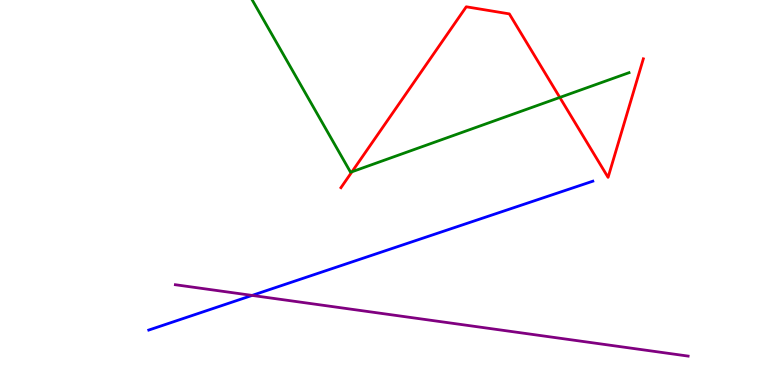[{'lines': ['blue', 'red'], 'intersections': []}, {'lines': ['green', 'red'], 'intersections': [{'x': 4.54, 'y': 5.54}, {'x': 7.22, 'y': 7.47}]}, {'lines': ['purple', 'red'], 'intersections': []}, {'lines': ['blue', 'green'], 'intersections': []}, {'lines': ['blue', 'purple'], 'intersections': [{'x': 3.25, 'y': 2.33}]}, {'lines': ['green', 'purple'], 'intersections': []}]